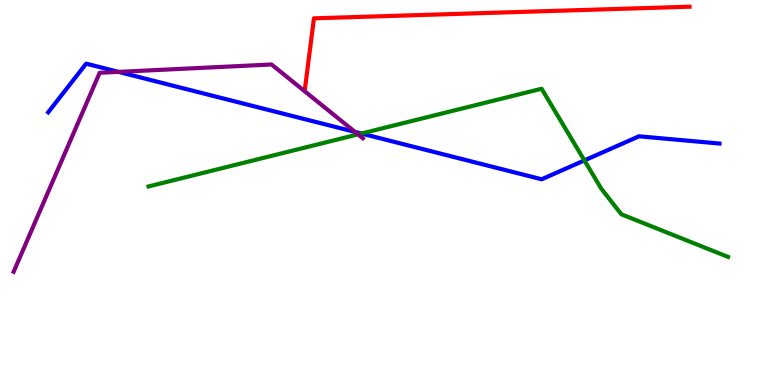[{'lines': ['blue', 'red'], 'intersections': []}, {'lines': ['green', 'red'], 'intersections': []}, {'lines': ['purple', 'red'], 'intersections': []}, {'lines': ['blue', 'green'], 'intersections': [{'x': 4.66, 'y': 6.53}, {'x': 7.54, 'y': 5.83}]}, {'lines': ['blue', 'purple'], 'intersections': [{'x': 1.53, 'y': 8.13}, {'x': 4.58, 'y': 6.57}]}, {'lines': ['green', 'purple'], 'intersections': [{'x': 4.62, 'y': 6.51}]}]